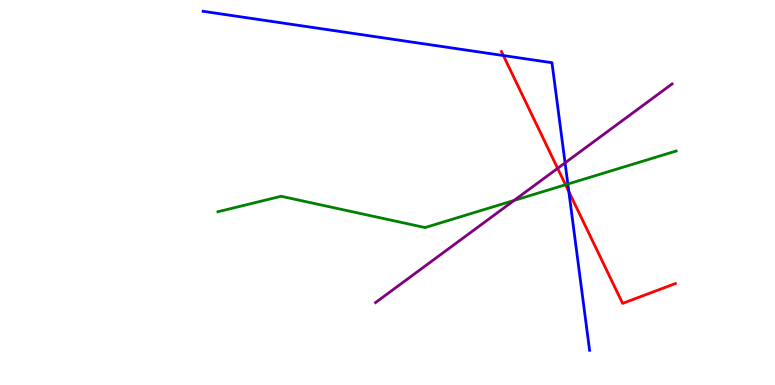[{'lines': ['blue', 'red'], 'intersections': [{'x': 6.5, 'y': 8.56}, {'x': 7.34, 'y': 5.02}]}, {'lines': ['green', 'red'], 'intersections': [{'x': 7.3, 'y': 5.2}]}, {'lines': ['purple', 'red'], 'intersections': [{'x': 7.2, 'y': 5.63}]}, {'lines': ['blue', 'green'], 'intersections': [{'x': 7.33, 'y': 5.22}]}, {'lines': ['blue', 'purple'], 'intersections': [{'x': 7.29, 'y': 5.77}]}, {'lines': ['green', 'purple'], 'intersections': [{'x': 6.63, 'y': 4.79}]}]